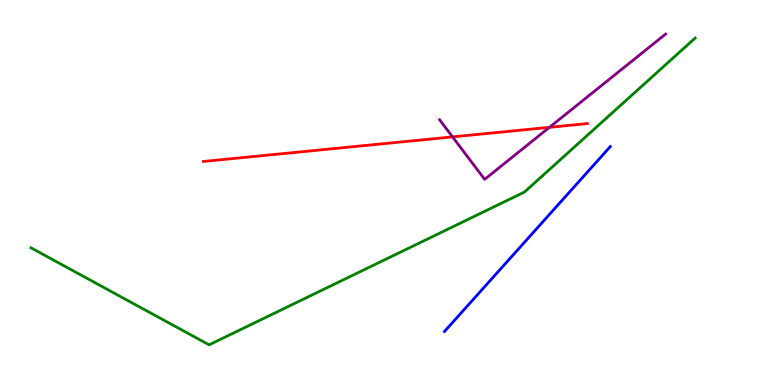[{'lines': ['blue', 'red'], 'intersections': []}, {'lines': ['green', 'red'], 'intersections': []}, {'lines': ['purple', 'red'], 'intersections': [{'x': 5.84, 'y': 6.44}, {'x': 7.09, 'y': 6.69}]}, {'lines': ['blue', 'green'], 'intersections': []}, {'lines': ['blue', 'purple'], 'intersections': []}, {'lines': ['green', 'purple'], 'intersections': []}]